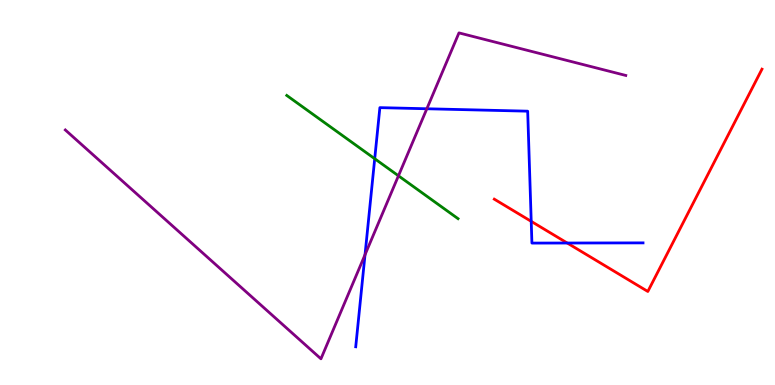[{'lines': ['blue', 'red'], 'intersections': [{'x': 6.85, 'y': 4.25}, {'x': 7.32, 'y': 3.69}]}, {'lines': ['green', 'red'], 'intersections': []}, {'lines': ['purple', 'red'], 'intersections': []}, {'lines': ['blue', 'green'], 'intersections': [{'x': 4.84, 'y': 5.88}]}, {'lines': ['blue', 'purple'], 'intersections': [{'x': 4.71, 'y': 3.38}, {'x': 5.51, 'y': 7.18}]}, {'lines': ['green', 'purple'], 'intersections': [{'x': 5.14, 'y': 5.43}]}]